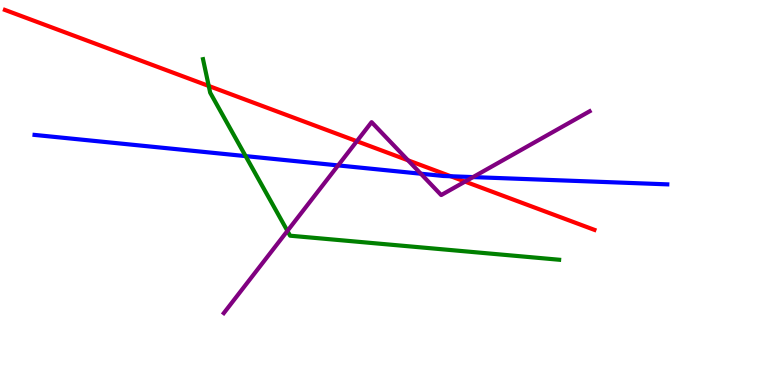[{'lines': ['blue', 'red'], 'intersections': [{'x': 5.82, 'y': 5.42}]}, {'lines': ['green', 'red'], 'intersections': [{'x': 2.69, 'y': 7.77}]}, {'lines': ['purple', 'red'], 'intersections': [{'x': 4.6, 'y': 6.33}, {'x': 5.26, 'y': 5.84}, {'x': 6.0, 'y': 5.28}]}, {'lines': ['blue', 'green'], 'intersections': [{'x': 3.17, 'y': 5.95}]}, {'lines': ['blue', 'purple'], 'intersections': [{'x': 4.36, 'y': 5.7}, {'x': 5.43, 'y': 5.49}, {'x': 6.1, 'y': 5.4}]}, {'lines': ['green', 'purple'], 'intersections': [{'x': 3.71, 'y': 4.0}]}]